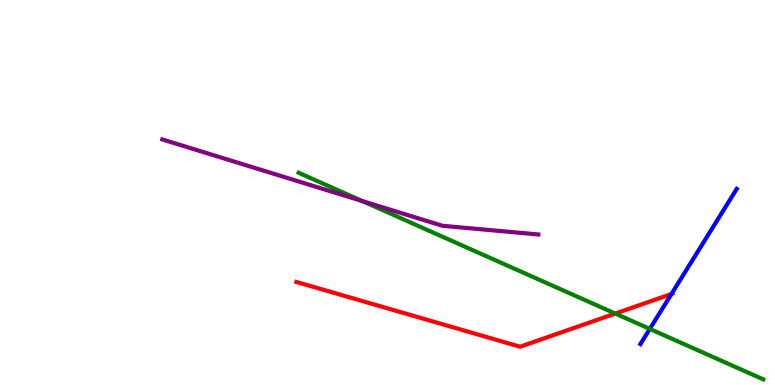[{'lines': ['blue', 'red'], 'intersections': [{'x': 8.66, 'y': 2.36}]}, {'lines': ['green', 'red'], 'intersections': [{'x': 7.94, 'y': 1.86}]}, {'lines': ['purple', 'red'], 'intersections': []}, {'lines': ['blue', 'green'], 'intersections': [{'x': 8.38, 'y': 1.46}]}, {'lines': ['blue', 'purple'], 'intersections': []}, {'lines': ['green', 'purple'], 'intersections': [{'x': 4.68, 'y': 4.78}]}]